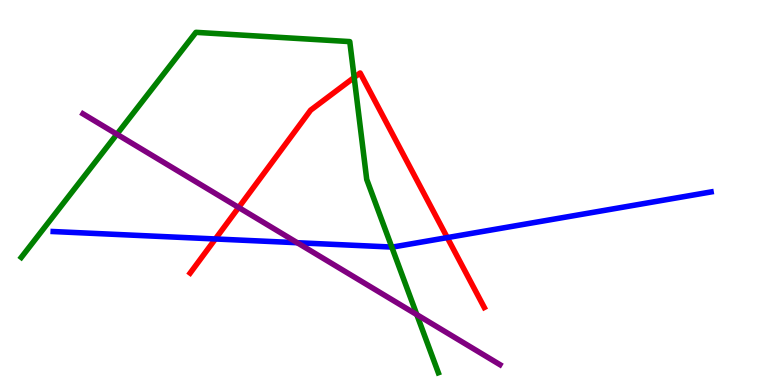[{'lines': ['blue', 'red'], 'intersections': [{'x': 2.78, 'y': 3.79}, {'x': 5.77, 'y': 3.83}]}, {'lines': ['green', 'red'], 'intersections': [{'x': 4.57, 'y': 7.99}]}, {'lines': ['purple', 'red'], 'intersections': [{'x': 3.08, 'y': 4.61}]}, {'lines': ['blue', 'green'], 'intersections': [{'x': 5.06, 'y': 3.58}]}, {'lines': ['blue', 'purple'], 'intersections': [{'x': 3.84, 'y': 3.7}]}, {'lines': ['green', 'purple'], 'intersections': [{'x': 1.51, 'y': 6.51}, {'x': 5.38, 'y': 1.83}]}]